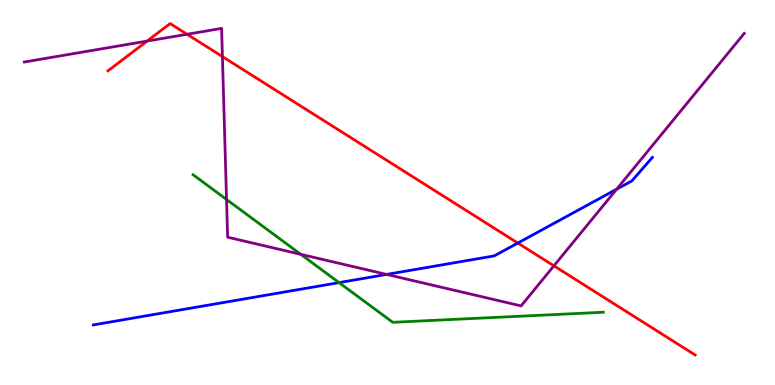[{'lines': ['blue', 'red'], 'intersections': [{'x': 6.68, 'y': 3.69}]}, {'lines': ['green', 'red'], 'intersections': []}, {'lines': ['purple', 'red'], 'intersections': [{'x': 1.9, 'y': 8.93}, {'x': 2.41, 'y': 9.11}, {'x': 2.87, 'y': 8.53}, {'x': 7.15, 'y': 3.1}]}, {'lines': ['blue', 'green'], 'intersections': [{'x': 4.37, 'y': 2.66}]}, {'lines': ['blue', 'purple'], 'intersections': [{'x': 4.99, 'y': 2.87}, {'x': 7.96, 'y': 5.09}]}, {'lines': ['green', 'purple'], 'intersections': [{'x': 2.92, 'y': 4.82}, {'x': 3.88, 'y': 3.39}]}]